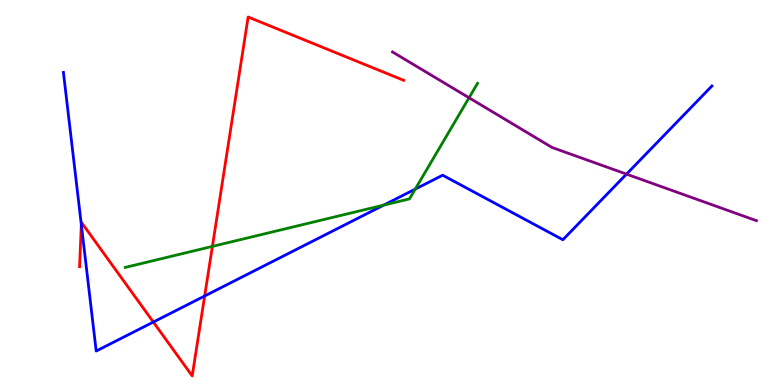[{'lines': ['blue', 'red'], 'intersections': [{'x': 1.05, 'y': 4.17}, {'x': 1.98, 'y': 1.64}, {'x': 2.64, 'y': 2.31}]}, {'lines': ['green', 'red'], 'intersections': [{'x': 2.74, 'y': 3.6}]}, {'lines': ['purple', 'red'], 'intersections': []}, {'lines': ['blue', 'green'], 'intersections': [{'x': 4.95, 'y': 4.67}, {'x': 5.36, 'y': 5.09}]}, {'lines': ['blue', 'purple'], 'intersections': [{'x': 8.08, 'y': 5.48}]}, {'lines': ['green', 'purple'], 'intersections': [{'x': 6.05, 'y': 7.46}]}]